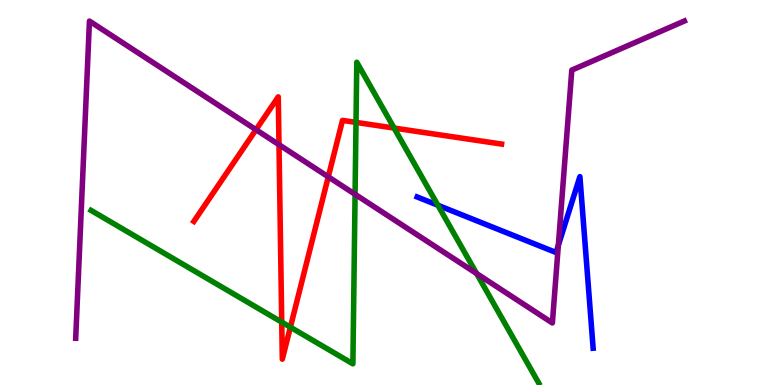[{'lines': ['blue', 'red'], 'intersections': []}, {'lines': ['green', 'red'], 'intersections': [{'x': 3.64, 'y': 1.63}, {'x': 3.75, 'y': 1.5}, {'x': 4.59, 'y': 6.82}, {'x': 5.09, 'y': 6.67}]}, {'lines': ['purple', 'red'], 'intersections': [{'x': 3.3, 'y': 6.63}, {'x': 3.6, 'y': 6.24}, {'x': 4.24, 'y': 5.41}]}, {'lines': ['blue', 'green'], 'intersections': [{'x': 5.65, 'y': 4.67}]}, {'lines': ['blue', 'purple'], 'intersections': [{'x': 7.2, 'y': 3.63}]}, {'lines': ['green', 'purple'], 'intersections': [{'x': 4.58, 'y': 4.95}, {'x': 6.15, 'y': 2.89}]}]